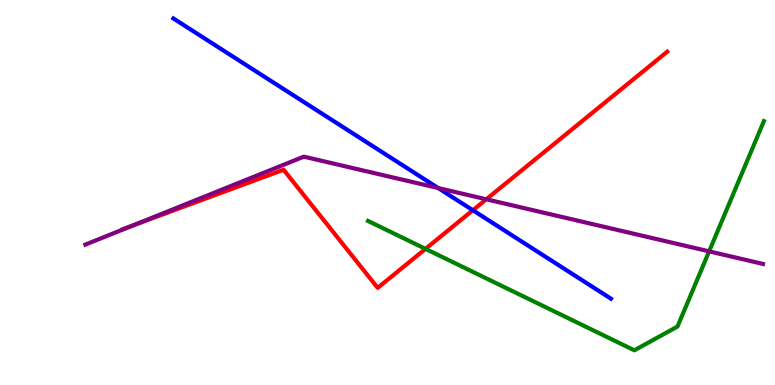[{'lines': ['blue', 'red'], 'intersections': [{'x': 6.1, 'y': 4.54}]}, {'lines': ['green', 'red'], 'intersections': [{'x': 5.49, 'y': 3.54}]}, {'lines': ['purple', 'red'], 'intersections': [{'x': 1.71, 'y': 4.14}, {'x': 6.27, 'y': 4.82}]}, {'lines': ['blue', 'green'], 'intersections': []}, {'lines': ['blue', 'purple'], 'intersections': [{'x': 5.65, 'y': 5.12}]}, {'lines': ['green', 'purple'], 'intersections': [{'x': 9.15, 'y': 3.47}]}]